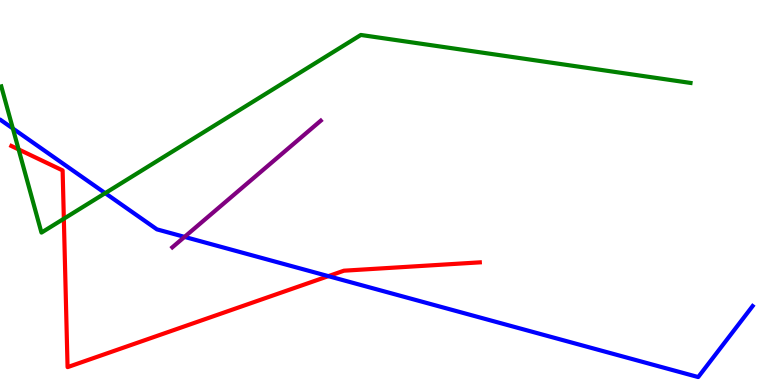[{'lines': ['blue', 'red'], 'intersections': [{'x': 4.24, 'y': 2.83}]}, {'lines': ['green', 'red'], 'intersections': [{'x': 0.24, 'y': 6.12}, {'x': 0.824, 'y': 4.32}]}, {'lines': ['purple', 'red'], 'intersections': []}, {'lines': ['blue', 'green'], 'intersections': [{'x': 0.166, 'y': 6.66}, {'x': 1.36, 'y': 4.98}]}, {'lines': ['blue', 'purple'], 'intersections': [{'x': 2.38, 'y': 3.85}]}, {'lines': ['green', 'purple'], 'intersections': []}]